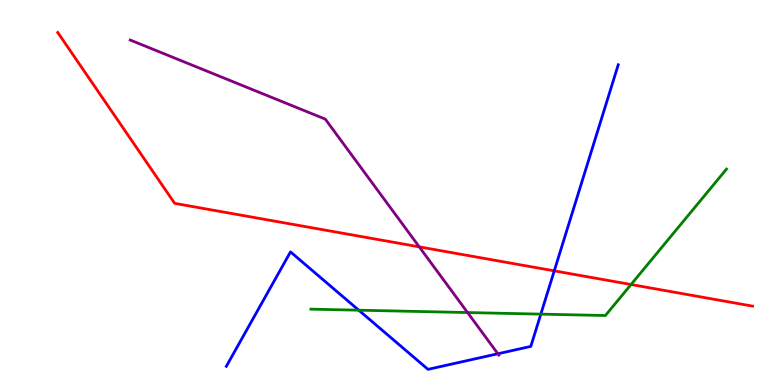[{'lines': ['blue', 'red'], 'intersections': [{'x': 7.15, 'y': 2.96}]}, {'lines': ['green', 'red'], 'intersections': [{'x': 8.14, 'y': 2.61}]}, {'lines': ['purple', 'red'], 'intersections': [{'x': 5.41, 'y': 3.59}]}, {'lines': ['blue', 'green'], 'intersections': [{'x': 4.63, 'y': 1.94}, {'x': 6.98, 'y': 1.84}]}, {'lines': ['blue', 'purple'], 'intersections': [{'x': 6.42, 'y': 0.812}]}, {'lines': ['green', 'purple'], 'intersections': [{'x': 6.03, 'y': 1.88}]}]